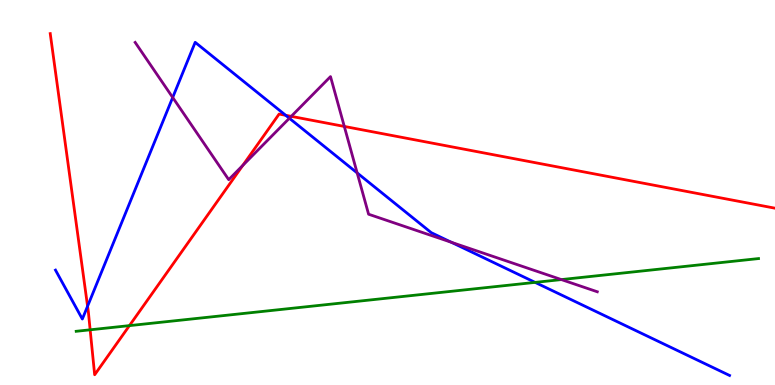[{'lines': ['blue', 'red'], 'intersections': [{'x': 1.13, 'y': 2.05}, {'x': 3.69, 'y': 7.0}]}, {'lines': ['green', 'red'], 'intersections': [{'x': 1.16, 'y': 1.43}, {'x': 1.67, 'y': 1.54}]}, {'lines': ['purple', 'red'], 'intersections': [{'x': 3.13, 'y': 5.7}, {'x': 3.76, 'y': 6.98}, {'x': 4.44, 'y': 6.72}]}, {'lines': ['blue', 'green'], 'intersections': [{'x': 6.9, 'y': 2.67}]}, {'lines': ['blue', 'purple'], 'intersections': [{'x': 2.23, 'y': 7.47}, {'x': 3.73, 'y': 6.93}, {'x': 4.61, 'y': 5.51}, {'x': 5.82, 'y': 3.71}]}, {'lines': ['green', 'purple'], 'intersections': [{'x': 7.24, 'y': 2.74}]}]